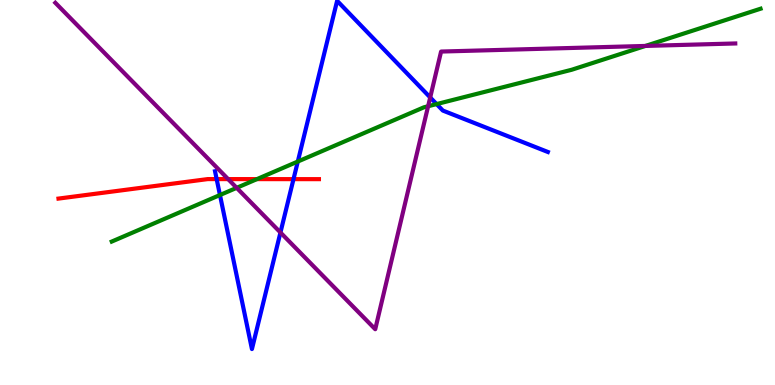[{'lines': ['blue', 'red'], 'intersections': [{'x': 2.8, 'y': 5.35}, {'x': 3.79, 'y': 5.35}]}, {'lines': ['green', 'red'], 'intersections': [{'x': 3.32, 'y': 5.35}]}, {'lines': ['purple', 'red'], 'intersections': [{'x': 2.94, 'y': 5.35}]}, {'lines': ['blue', 'green'], 'intersections': [{'x': 2.84, 'y': 4.93}, {'x': 3.84, 'y': 5.8}, {'x': 5.63, 'y': 7.3}]}, {'lines': ['blue', 'purple'], 'intersections': [{'x': 3.62, 'y': 3.96}, {'x': 5.55, 'y': 7.47}]}, {'lines': ['green', 'purple'], 'intersections': [{'x': 3.05, 'y': 5.12}, {'x': 5.52, 'y': 7.24}, {'x': 8.33, 'y': 8.81}]}]